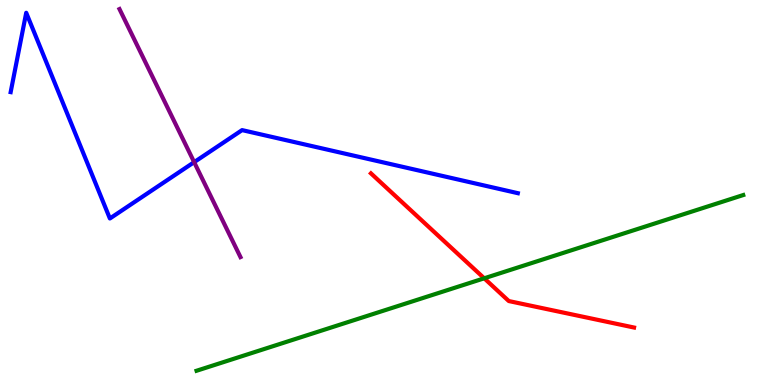[{'lines': ['blue', 'red'], 'intersections': []}, {'lines': ['green', 'red'], 'intersections': [{'x': 6.25, 'y': 2.77}]}, {'lines': ['purple', 'red'], 'intersections': []}, {'lines': ['blue', 'green'], 'intersections': []}, {'lines': ['blue', 'purple'], 'intersections': [{'x': 2.51, 'y': 5.79}]}, {'lines': ['green', 'purple'], 'intersections': []}]